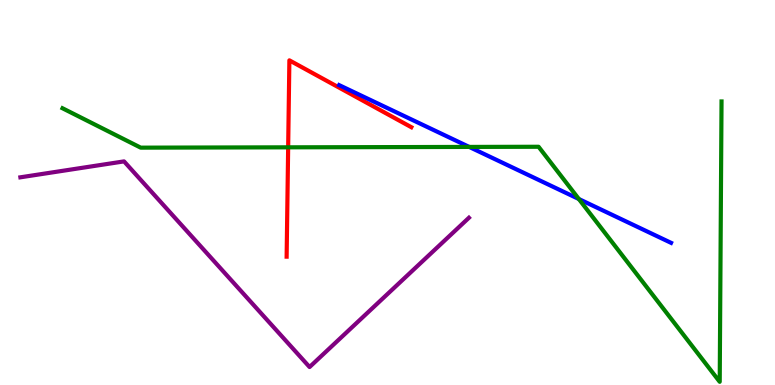[{'lines': ['blue', 'red'], 'intersections': []}, {'lines': ['green', 'red'], 'intersections': [{'x': 3.72, 'y': 6.17}]}, {'lines': ['purple', 'red'], 'intersections': []}, {'lines': ['blue', 'green'], 'intersections': [{'x': 6.05, 'y': 6.18}, {'x': 7.47, 'y': 4.83}]}, {'lines': ['blue', 'purple'], 'intersections': []}, {'lines': ['green', 'purple'], 'intersections': []}]